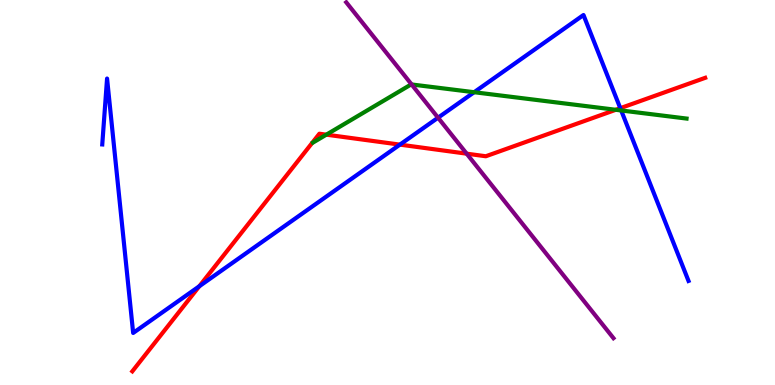[{'lines': ['blue', 'red'], 'intersections': [{'x': 2.57, 'y': 2.56}, {'x': 5.16, 'y': 6.24}, {'x': 8.0, 'y': 7.19}]}, {'lines': ['green', 'red'], 'intersections': [{'x': 4.21, 'y': 6.5}, {'x': 7.95, 'y': 7.15}]}, {'lines': ['purple', 'red'], 'intersections': [{'x': 6.02, 'y': 6.01}]}, {'lines': ['blue', 'green'], 'intersections': [{'x': 6.12, 'y': 7.6}, {'x': 8.02, 'y': 7.13}]}, {'lines': ['blue', 'purple'], 'intersections': [{'x': 5.65, 'y': 6.94}]}, {'lines': ['green', 'purple'], 'intersections': [{'x': 5.31, 'y': 7.81}]}]